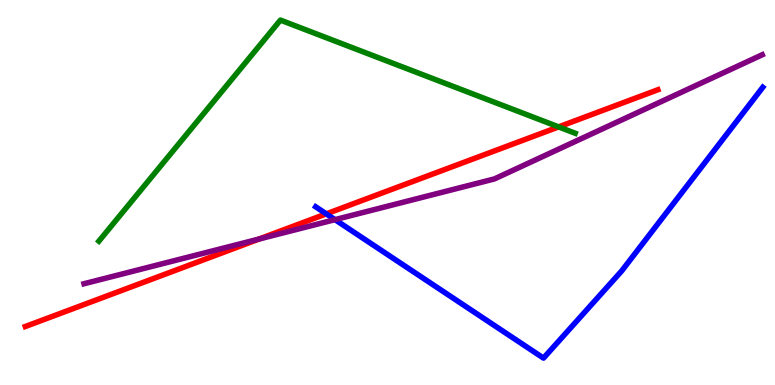[{'lines': ['blue', 'red'], 'intersections': [{'x': 4.21, 'y': 4.45}]}, {'lines': ['green', 'red'], 'intersections': [{'x': 7.21, 'y': 6.7}]}, {'lines': ['purple', 'red'], 'intersections': [{'x': 3.34, 'y': 3.79}]}, {'lines': ['blue', 'green'], 'intersections': []}, {'lines': ['blue', 'purple'], 'intersections': [{'x': 4.32, 'y': 4.3}]}, {'lines': ['green', 'purple'], 'intersections': []}]